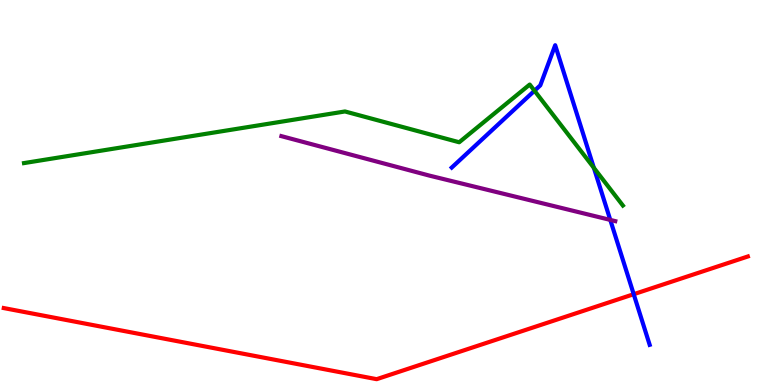[{'lines': ['blue', 'red'], 'intersections': [{'x': 8.18, 'y': 2.36}]}, {'lines': ['green', 'red'], 'intersections': []}, {'lines': ['purple', 'red'], 'intersections': []}, {'lines': ['blue', 'green'], 'intersections': [{'x': 6.9, 'y': 7.64}, {'x': 7.66, 'y': 5.64}]}, {'lines': ['blue', 'purple'], 'intersections': [{'x': 7.87, 'y': 4.29}]}, {'lines': ['green', 'purple'], 'intersections': []}]